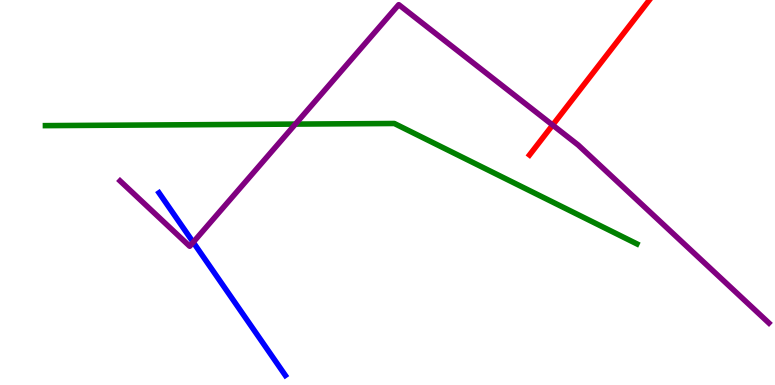[{'lines': ['blue', 'red'], 'intersections': []}, {'lines': ['green', 'red'], 'intersections': []}, {'lines': ['purple', 'red'], 'intersections': [{'x': 7.13, 'y': 6.75}]}, {'lines': ['blue', 'green'], 'intersections': []}, {'lines': ['blue', 'purple'], 'intersections': [{'x': 2.49, 'y': 3.71}]}, {'lines': ['green', 'purple'], 'intersections': [{'x': 3.81, 'y': 6.78}]}]